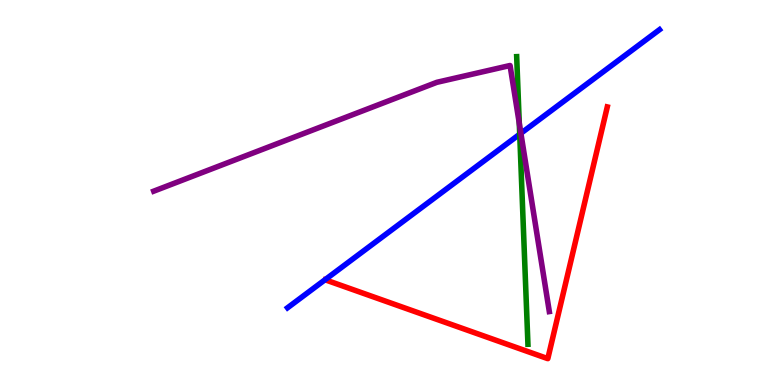[{'lines': ['blue', 'red'], 'intersections': []}, {'lines': ['green', 'red'], 'intersections': []}, {'lines': ['purple', 'red'], 'intersections': []}, {'lines': ['blue', 'green'], 'intersections': [{'x': 6.71, 'y': 6.51}]}, {'lines': ['blue', 'purple'], 'intersections': [{'x': 6.72, 'y': 6.54}]}, {'lines': ['green', 'purple'], 'intersections': [{'x': 6.7, 'y': 6.8}]}]